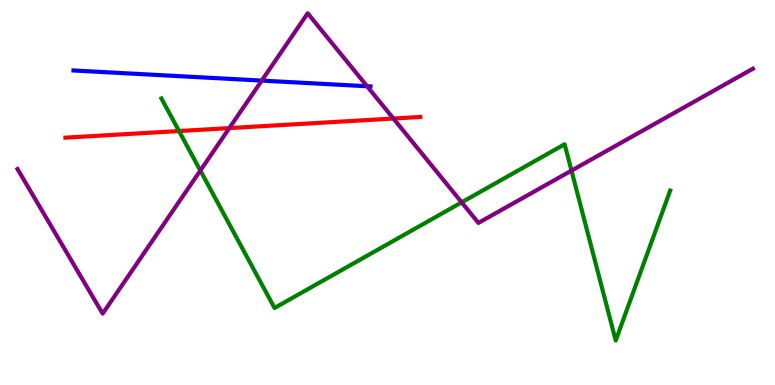[{'lines': ['blue', 'red'], 'intersections': []}, {'lines': ['green', 'red'], 'intersections': [{'x': 2.31, 'y': 6.6}]}, {'lines': ['purple', 'red'], 'intersections': [{'x': 2.96, 'y': 6.67}, {'x': 5.08, 'y': 6.92}]}, {'lines': ['blue', 'green'], 'intersections': []}, {'lines': ['blue', 'purple'], 'intersections': [{'x': 3.38, 'y': 7.91}, {'x': 4.74, 'y': 7.76}]}, {'lines': ['green', 'purple'], 'intersections': [{'x': 2.59, 'y': 5.57}, {'x': 5.96, 'y': 4.74}, {'x': 7.37, 'y': 5.57}]}]